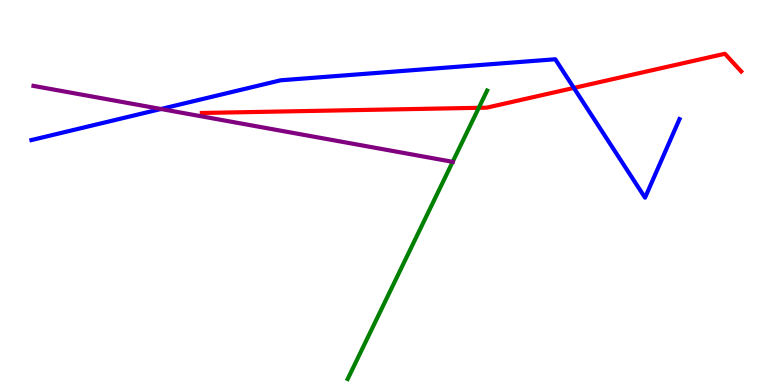[{'lines': ['blue', 'red'], 'intersections': [{'x': 7.4, 'y': 7.72}]}, {'lines': ['green', 'red'], 'intersections': [{'x': 6.18, 'y': 7.2}]}, {'lines': ['purple', 'red'], 'intersections': []}, {'lines': ['blue', 'green'], 'intersections': []}, {'lines': ['blue', 'purple'], 'intersections': [{'x': 2.08, 'y': 7.17}]}, {'lines': ['green', 'purple'], 'intersections': [{'x': 5.84, 'y': 5.8}]}]